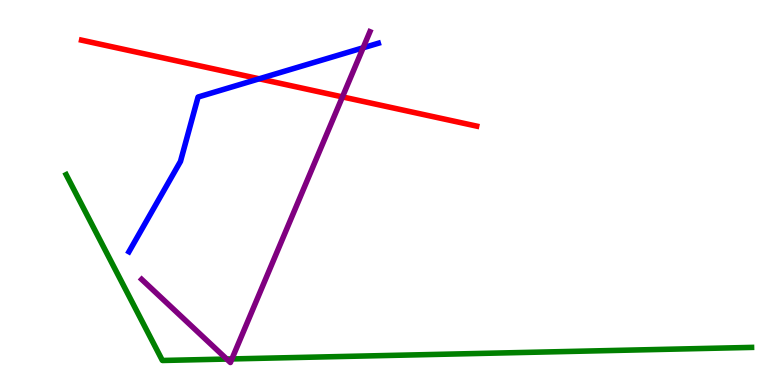[{'lines': ['blue', 'red'], 'intersections': [{'x': 3.34, 'y': 7.95}]}, {'lines': ['green', 'red'], 'intersections': []}, {'lines': ['purple', 'red'], 'intersections': [{'x': 4.42, 'y': 7.48}]}, {'lines': ['blue', 'green'], 'intersections': []}, {'lines': ['blue', 'purple'], 'intersections': [{'x': 4.69, 'y': 8.76}]}, {'lines': ['green', 'purple'], 'intersections': [{'x': 2.93, 'y': 0.674}, {'x': 2.99, 'y': 0.677}]}]